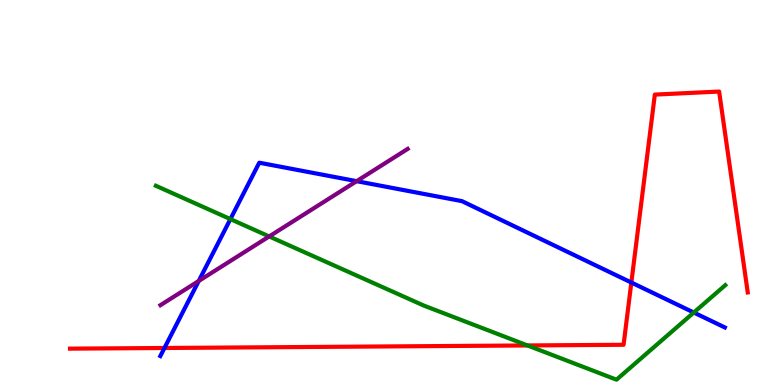[{'lines': ['blue', 'red'], 'intersections': [{'x': 2.12, 'y': 0.961}, {'x': 8.15, 'y': 2.66}]}, {'lines': ['green', 'red'], 'intersections': [{'x': 6.81, 'y': 1.03}]}, {'lines': ['purple', 'red'], 'intersections': []}, {'lines': ['blue', 'green'], 'intersections': [{'x': 2.97, 'y': 4.31}, {'x': 8.95, 'y': 1.88}]}, {'lines': ['blue', 'purple'], 'intersections': [{'x': 2.56, 'y': 2.7}, {'x': 4.6, 'y': 5.29}]}, {'lines': ['green', 'purple'], 'intersections': [{'x': 3.47, 'y': 3.86}]}]